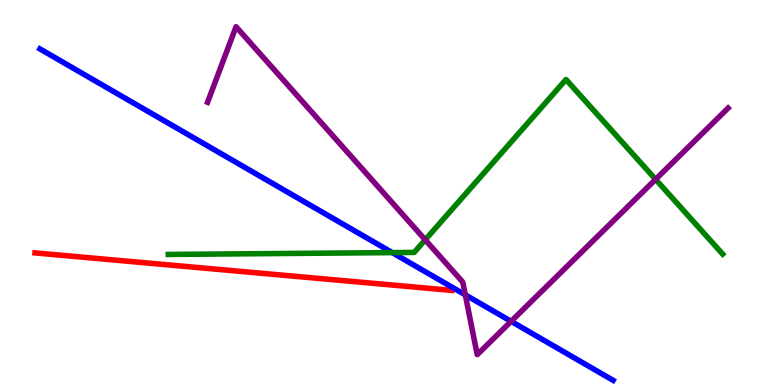[{'lines': ['blue', 'red'], 'intersections': []}, {'lines': ['green', 'red'], 'intersections': []}, {'lines': ['purple', 'red'], 'intersections': []}, {'lines': ['blue', 'green'], 'intersections': [{'x': 5.06, 'y': 3.44}]}, {'lines': ['blue', 'purple'], 'intersections': [{'x': 6.0, 'y': 2.34}, {'x': 6.6, 'y': 1.65}]}, {'lines': ['green', 'purple'], 'intersections': [{'x': 5.49, 'y': 3.77}, {'x': 8.46, 'y': 5.34}]}]